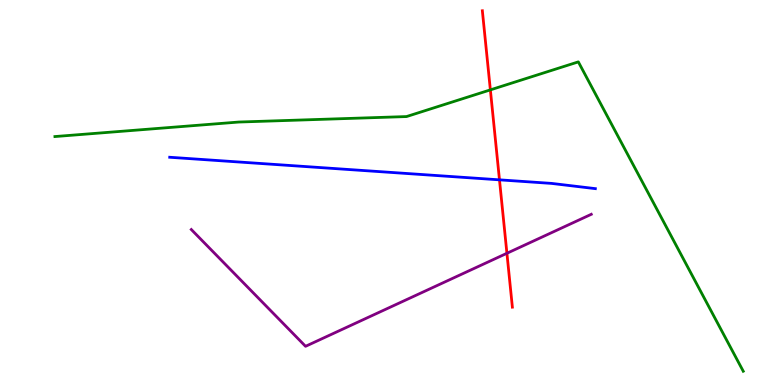[{'lines': ['blue', 'red'], 'intersections': [{'x': 6.44, 'y': 5.33}]}, {'lines': ['green', 'red'], 'intersections': [{'x': 6.33, 'y': 7.67}]}, {'lines': ['purple', 'red'], 'intersections': [{'x': 6.54, 'y': 3.42}]}, {'lines': ['blue', 'green'], 'intersections': []}, {'lines': ['blue', 'purple'], 'intersections': []}, {'lines': ['green', 'purple'], 'intersections': []}]